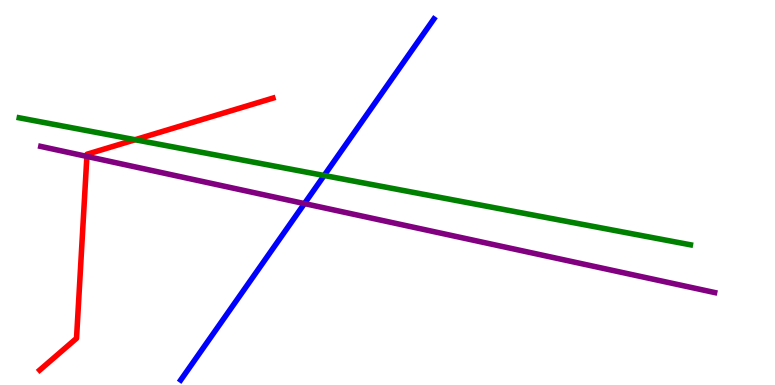[{'lines': ['blue', 'red'], 'intersections': []}, {'lines': ['green', 'red'], 'intersections': [{'x': 1.74, 'y': 6.37}]}, {'lines': ['purple', 'red'], 'intersections': [{'x': 1.12, 'y': 5.94}]}, {'lines': ['blue', 'green'], 'intersections': [{'x': 4.18, 'y': 5.44}]}, {'lines': ['blue', 'purple'], 'intersections': [{'x': 3.93, 'y': 4.71}]}, {'lines': ['green', 'purple'], 'intersections': []}]